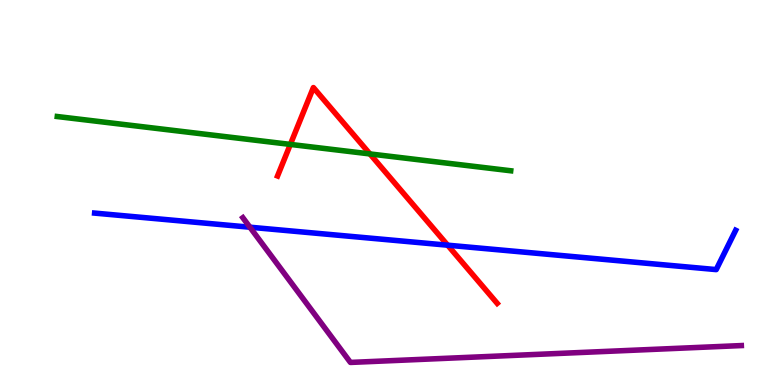[{'lines': ['blue', 'red'], 'intersections': [{'x': 5.78, 'y': 3.63}]}, {'lines': ['green', 'red'], 'intersections': [{'x': 3.75, 'y': 6.25}, {'x': 4.77, 'y': 6.0}]}, {'lines': ['purple', 'red'], 'intersections': []}, {'lines': ['blue', 'green'], 'intersections': []}, {'lines': ['blue', 'purple'], 'intersections': [{'x': 3.22, 'y': 4.1}]}, {'lines': ['green', 'purple'], 'intersections': []}]